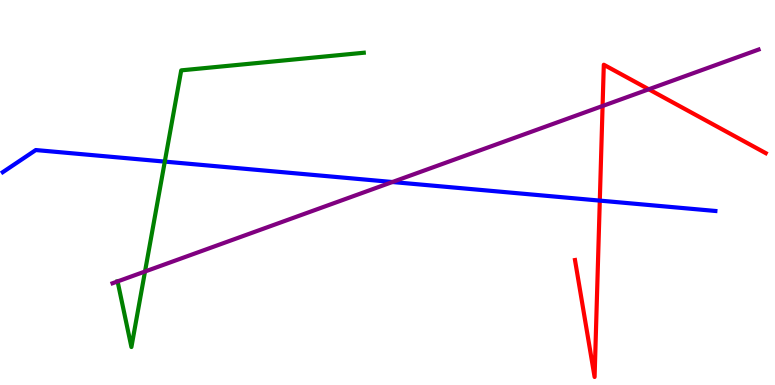[{'lines': ['blue', 'red'], 'intersections': [{'x': 7.74, 'y': 4.79}]}, {'lines': ['green', 'red'], 'intersections': []}, {'lines': ['purple', 'red'], 'intersections': [{'x': 7.78, 'y': 7.25}, {'x': 8.37, 'y': 7.68}]}, {'lines': ['blue', 'green'], 'intersections': [{'x': 2.13, 'y': 5.8}]}, {'lines': ['blue', 'purple'], 'intersections': [{'x': 5.06, 'y': 5.27}]}, {'lines': ['green', 'purple'], 'intersections': [{'x': 1.52, 'y': 2.69}, {'x': 1.87, 'y': 2.95}]}]